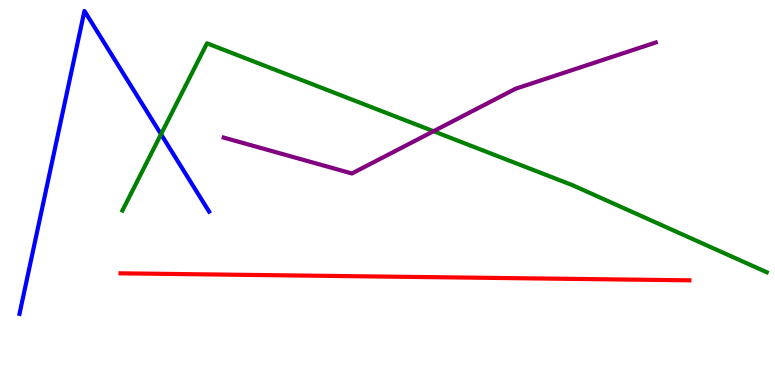[{'lines': ['blue', 'red'], 'intersections': []}, {'lines': ['green', 'red'], 'intersections': []}, {'lines': ['purple', 'red'], 'intersections': []}, {'lines': ['blue', 'green'], 'intersections': [{'x': 2.08, 'y': 6.51}]}, {'lines': ['blue', 'purple'], 'intersections': []}, {'lines': ['green', 'purple'], 'intersections': [{'x': 5.59, 'y': 6.59}]}]